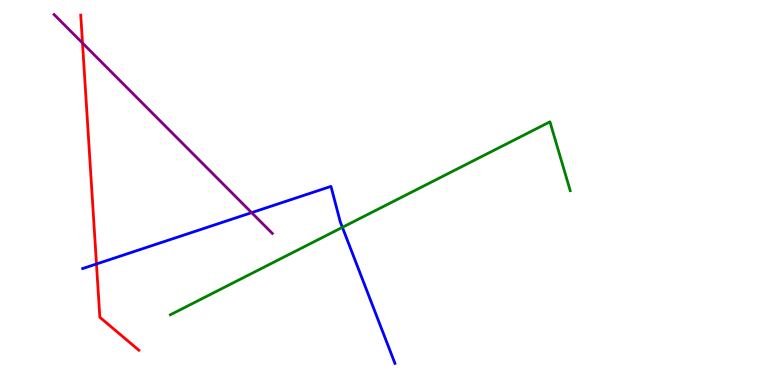[{'lines': ['blue', 'red'], 'intersections': [{'x': 1.24, 'y': 3.14}]}, {'lines': ['green', 'red'], 'intersections': []}, {'lines': ['purple', 'red'], 'intersections': [{'x': 1.06, 'y': 8.88}]}, {'lines': ['blue', 'green'], 'intersections': [{'x': 4.42, 'y': 4.1}]}, {'lines': ['blue', 'purple'], 'intersections': [{'x': 3.25, 'y': 4.48}]}, {'lines': ['green', 'purple'], 'intersections': []}]